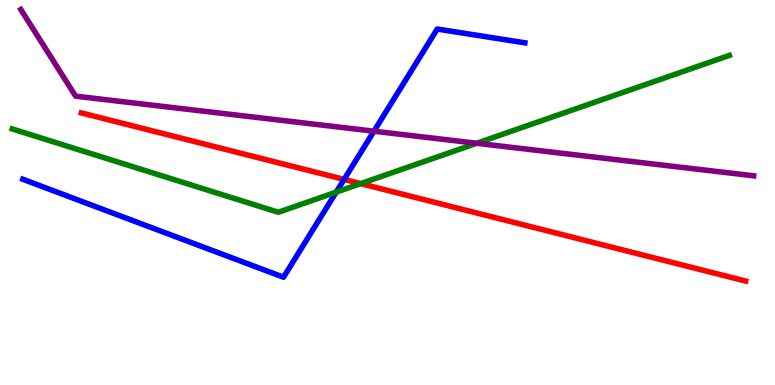[{'lines': ['blue', 'red'], 'intersections': [{'x': 4.44, 'y': 5.34}]}, {'lines': ['green', 'red'], 'intersections': [{'x': 4.65, 'y': 5.23}]}, {'lines': ['purple', 'red'], 'intersections': []}, {'lines': ['blue', 'green'], 'intersections': [{'x': 4.34, 'y': 5.01}]}, {'lines': ['blue', 'purple'], 'intersections': [{'x': 4.83, 'y': 6.59}]}, {'lines': ['green', 'purple'], 'intersections': [{'x': 6.15, 'y': 6.28}]}]